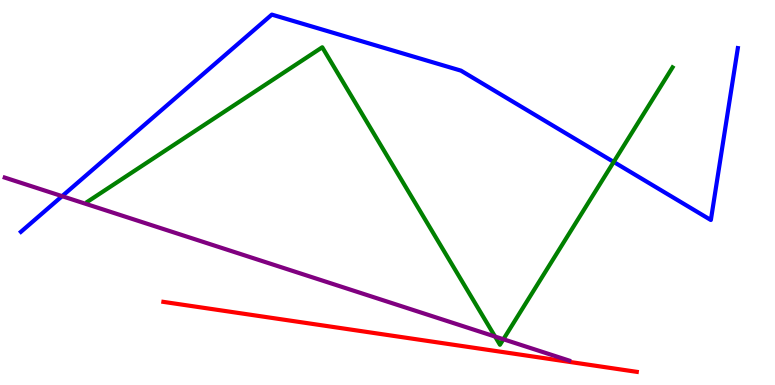[{'lines': ['blue', 'red'], 'intersections': []}, {'lines': ['green', 'red'], 'intersections': []}, {'lines': ['purple', 'red'], 'intersections': []}, {'lines': ['blue', 'green'], 'intersections': [{'x': 7.92, 'y': 5.79}]}, {'lines': ['blue', 'purple'], 'intersections': [{'x': 0.801, 'y': 4.9}]}, {'lines': ['green', 'purple'], 'intersections': [{'x': 6.39, 'y': 1.26}, {'x': 6.5, 'y': 1.19}]}]